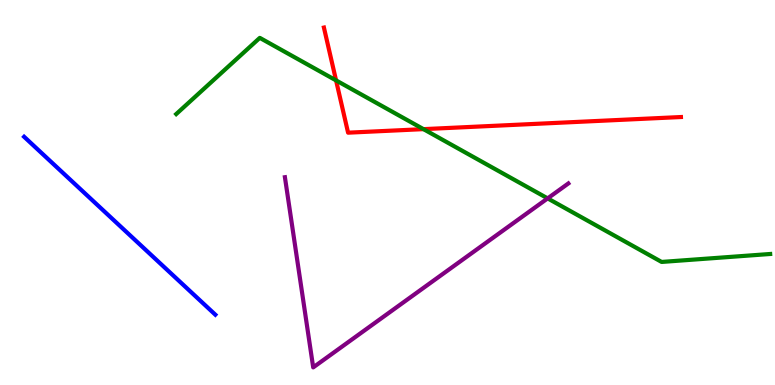[{'lines': ['blue', 'red'], 'intersections': []}, {'lines': ['green', 'red'], 'intersections': [{'x': 4.34, 'y': 7.91}, {'x': 5.46, 'y': 6.65}]}, {'lines': ['purple', 'red'], 'intersections': []}, {'lines': ['blue', 'green'], 'intersections': []}, {'lines': ['blue', 'purple'], 'intersections': []}, {'lines': ['green', 'purple'], 'intersections': [{'x': 7.07, 'y': 4.85}]}]